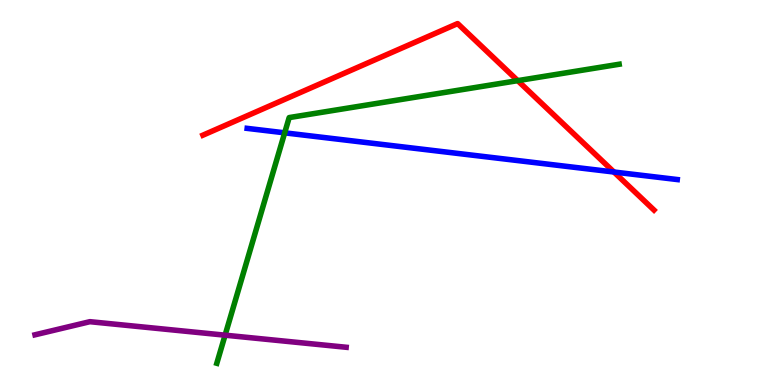[{'lines': ['blue', 'red'], 'intersections': [{'x': 7.92, 'y': 5.53}]}, {'lines': ['green', 'red'], 'intersections': [{'x': 6.68, 'y': 7.91}]}, {'lines': ['purple', 'red'], 'intersections': []}, {'lines': ['blue', 'green'], 'intersections': [{'x': 3.67, 'y': 6.55}]}, {'lines': ['blue', 'purple'], 'intersections': []}, {'lines': ['green', 'purple'], 'intersections': [{'x': 2.9, 'y': 1.29}]}]